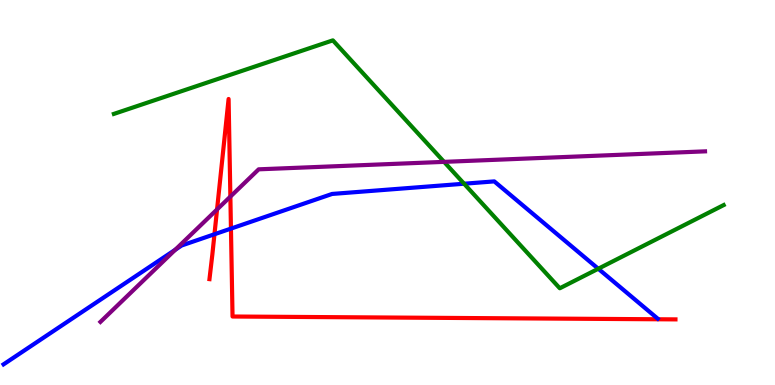[{'lines': ['blue', 'red'], 'intersections': [{'x': 2.77, 'y': 3.92}, {'x': 2.98, 'y': 4.06}]}, {'lines': ['green', 'red'], 'intersections': []}, {'lines': ['purple', 'red'], 'intersections': [{'x': 2.8, 'y': 4.56}, {'x': 2.97, 'y': 4.89}]}, {'lines': ['blue', 'green'], 'intersections': [{'x': 5.99, 'y': 5.23}, {'x': 7.72, 'y': 3.02}]}, {'lines': ['blue', 'purple'], 'intersections': [{'x': 2.26, 'y': 3.51}]}, {'lines': ['green', 'purple'], 'intersections': [{'x': 5.73, 'y': 5.8}]}]